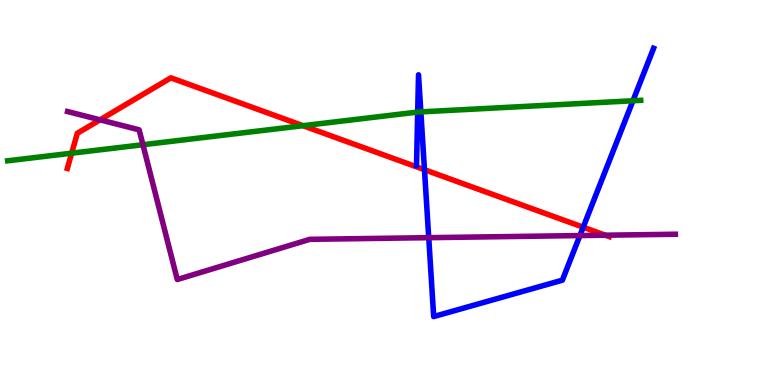[{'lines': ['blue', 'red'], 'intersections': [{'x': 5.48, 'y': 5.59}, {'x': 7.53, 'y': 4.1}]}, {'lines': ['green', 'red'], 'intersections': [{'x': 0.925, 'y': 6.02}, {'x': 3.91, 'y': 6.74}]}, {'lines': ['purple', 'red'], 'intersections': [{'x': 1.29, 'y': 6.89}, {'x': 7.81, 'y': 3.89}]}, {'lines': ['blue', 'green'], 'intersections': [{'x': 5.39, 'y': 7.09}, {'x': 5.43, 'y': 7.09}, {'x': 8.17, 'y': 7.38}]}, {'lines': ['blue', 'purple'], 'intersections': [{'x': 5.53, 'y': 3.83}, {'x': 7.48, 'y': 3.88}]}, {'lines': ['green', 'purple'], 'intersections': [{'x': 1.84, 'y': 6.24}]}]